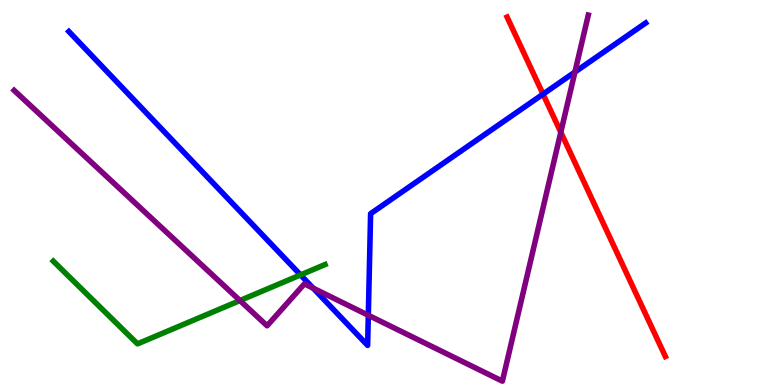[{'lines': ['blue', 'red'], 'intersections': [{'x': 7.01, 'y': 7.55}]}, {'lines': ['green', 'red'], 'intersections': []}, {'lines': ['purple', 'red'], 'intersections': [{'x': 7.24, 'y': 6.56}]}, {'lines': ['blue', 'green'], 'intersections': [{'x': 3.88, 'y': 2.86}]}, {'lines': ['blue', 'purple'], 'intersections': [{'x': 4.04, 'y': 2.52}, {'x': 4.75, 'y': 1.81}, {'x': 7.42, 'y': 8.13}]}, {'lines': ['green', 'purple'], 'intersections': [{'x': 3.1, 'y': 2.19}]}]